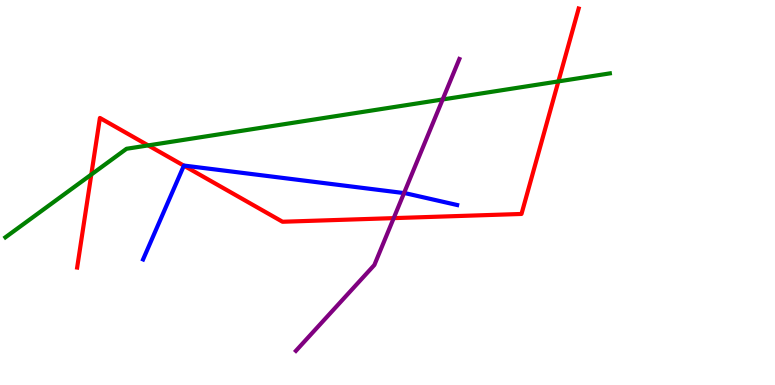[{'lines': ['blue', 'red'], 'intersections': [{'x': 2.37, 'y': 5.7}]}, {'lines': ['green', 'red'], 'intersections': [{'x': 1.18, 'y': 5.47}, {'x': 1.91, 'y': 6.22}, {'x': 7.2, 'y': 7.89}]}, {'lines': ['purple', 'red'], 'intersections': [{'x': 5.08, 'y': 4.33}]}, {'lines': ['blue', 'green'], 'intersections': []}, {'lines': ['blue', 'purple'], 'intersections': [{'x': 5.21, 'y': 4.98}]}, {'lines': ['green', 'purple'], 'intersections': [{'x': 5.71, 'y': 7.42}]}]